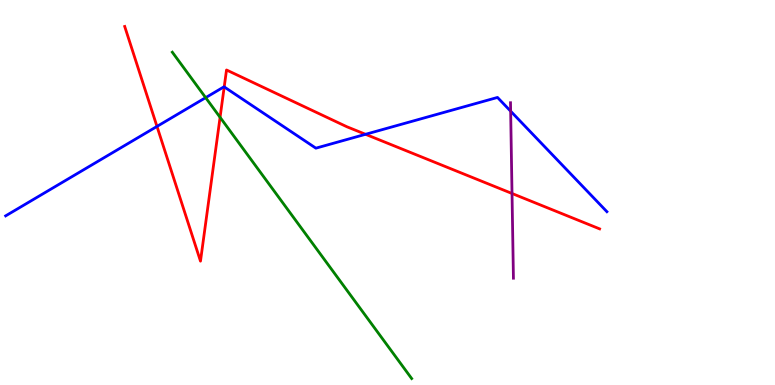[{'lines': ['blue', 'red'], 'intersections': [{'x': 2.03, 'y': 6.72}, {'x': 2.89, 'y': 7.74}, {'x': 4.72, 'y': 6.51}]}, {'lines': ['green', 'red'], 'intersections': [{'x': 2.84, 'y': 6.95}]}, {'lines': ['purple', 'red'], 'intersections': [{'x': 6.61, 'y': 4.97}]}, {'lines': ['blue', 'green'], 'intersections': [{'x': 2.65, 'y': 7.46}]}, {'lines': ['blue', 'purple'], 'intersections': [{'x': 6.59, 'y': 7.11}]}, {'lines': ['green', 'purple'], 'intersections': []}]